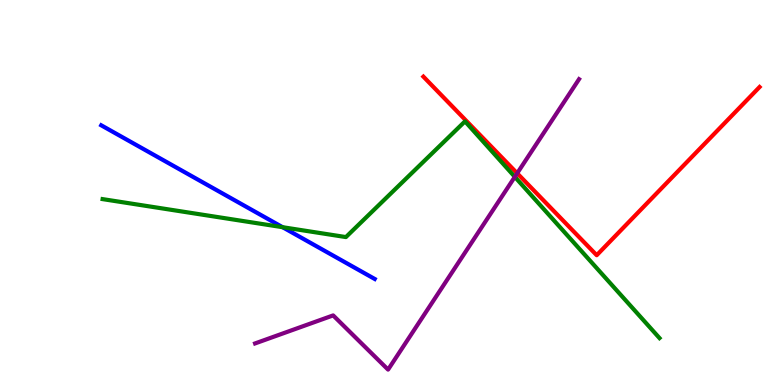[{'lines': ['blue', 'red'], 'intersections': []}, {'lines': ['green', 'red'], 'intersections': []}, {'lines': ['purple', 'red'], 'intersections': [{'x': 6.67, 'y': 5.5}]}, {'lines': ['blue', 'green'], 'intersections': [{'x': 3.65, 'y': 4.1}]}, {'lines': ['blue', 'purple'], 'intersections': []}, {'lines': ['green', 'purple'], 'intersections': [{'x': 6.64, 'y': 5.41}]}]